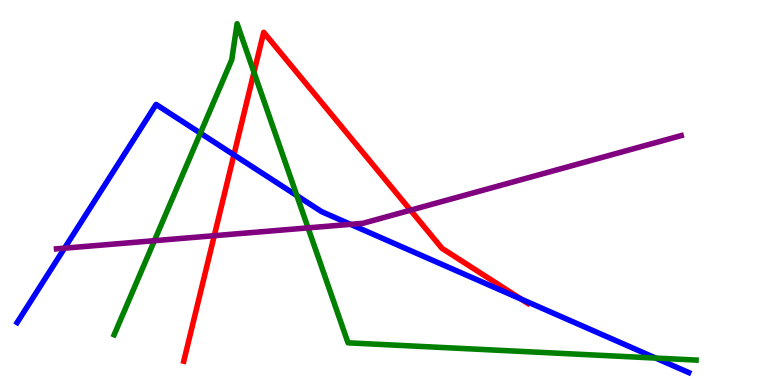[{'lines': ['blue', 'red'], 'intersections': [{'x': 3.02, 'y': 5.98}, {'x': 6.73, 'y': 2.23}]}, {'lines': ['green', 'red'], 'intersections': [{'x': 3.28, 'y': 8.12}]}, {'lines': ['purple', 'red'], 'intersections': [{'x': 2.76, 'y': 3.88}, {'x': 5.3, 'y': 4.54}]}, {'lines': ['blue', 'green'], 'intersections': [{'x': 2.59, 'y': 6.54}, {'x': 3.83, 'y': 4.92}, {'x': 8.46, 'y': 0.699}]}, {'lines': ['blue', 'purple'], 'intersections': [{'x': 0.833, 'y': 3.55}, {'x': 4.52, 'y': 4.17}]}, {'lines': ['green', 'purple'], 'intersections': [{'x': 1.99, 'y': 3.75}, {'x': 3.98, 'y': 4.08}]}]